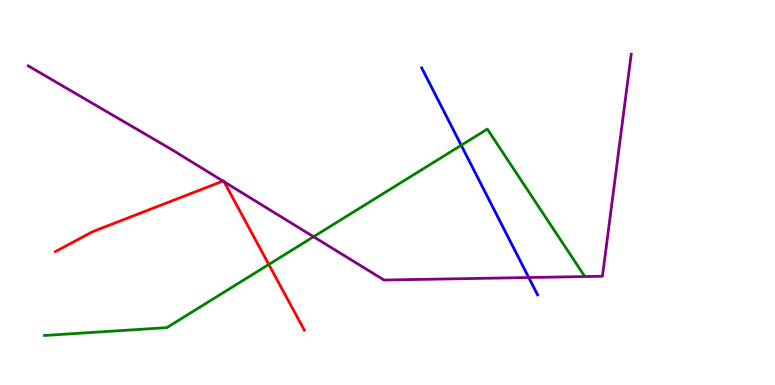[{'lines': ['blue', 'red'], 'intersections': []}, {'lines': ['green', 'red'], 'intersections': [{'x': 3.47, 'y': 3.13}]}, {'lines': ['purple', 'red'], 'intersections': [{'x': 2.88, 'y': 5.3}, {'x': 2.89, 'y': 5.28}]}, {'lines': ['blue', 'green'], 'intersections': [{'x': 5.95, 'y': 6.23}]}, {'lines': ['blue', 'purple'], 'intersections': [{'x': 6.82, 'y': 2.79}]}, {'lines': ['green', 'purple'], 'intersections': [{'x': 4.05, 'y': 3.85}]}]